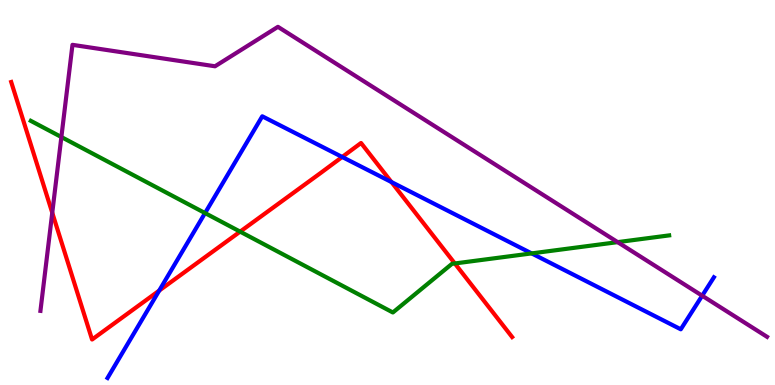[{'lines': ['blue', 'red'], 'intersections': [{'x': 2.05, 'y': 2.45}, {'x': 4.42, 'y': 5.92}, {'x': 5.05, 'y': 5.27}]}, {'lines': ['green', 'red'], 'intersections': [{'x': 3.1, 'y': 3.98}, {'x': 5.87, 'y': 3.16}]}, {'lines': ['purple', 'red'], 'intersections': [{'x': 0.674, 'y': 4.47}]}, {'lines': ['blue', 'green'], 'intersections': [{'x': 2.65, 'y': 4.47}, {'x': 6.86, 'y': 3.42}]}, {'lines': ['blue', 'purple'], 'intersections': [{'x': 9.06, 'y': 2.32}]}, {'lines': ['green', 'purple'], 'intersections': [{'x': 0.792, 'y': 6.44}, {'x': 7.97, 'y': 3.71}]}]